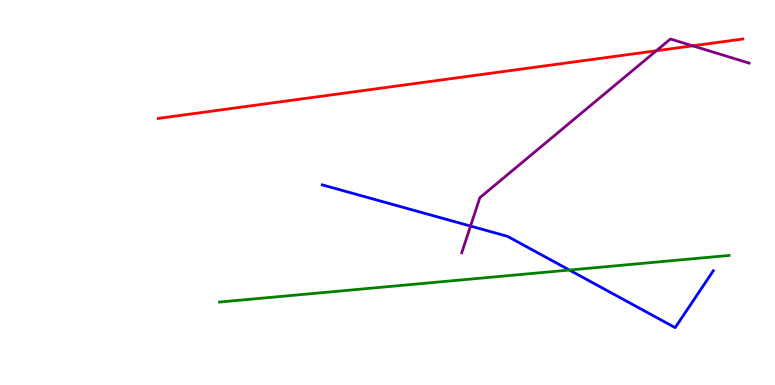[{'lines': ['blue', 'red'], 'intersections': []}, {'lines': ['green', 'red'], 'intersections': []}, {'lines': ['purple', 'red'], 'intersections': [{'x': 8.47, 'y': 8.68}, {'x': 8.94, 'y': 8.81}]}, {'lines': ['blue', 'green'], 'intersections': [{'x': 7.35, 'y': 2.99}]}, {'lines': ['blue', 'purple'], 'intersections': [{'x': 6.07, 'y': 4.13}]}, {'lines': ['green', 'purple'], 'intersections': []}]